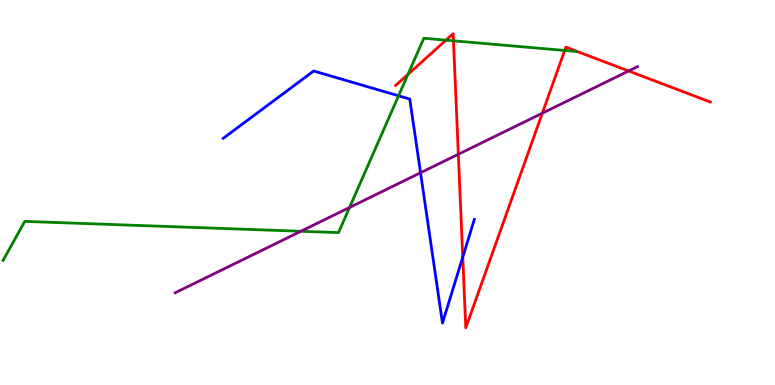[{'lines': ['blue', 'red'], 'intersections': [{'x': 5.97, 'y': 3.32}]}, {'lines': ['green', 'red'], 'intersections': [{'x': 5.26, 'y': 8.07}, {'x': 5.75, 'y': 8.96}, {'x': 5.85, 'y': 8.94}, {'x': 7.29, 'y': 8.69}]}, {'lines': ['purple', 'red'], 'intersections': [{'x': 5.91, 'y': 5.99}, {'x': 7.0, 'y': 7.06}, {'x': 8.11, 'y': 8.16}]}, {'lines': ['blue', 'green'], 'intersections': [{'x': 5.14, 'y': 7.51}]}, {'lines': ['blue', 'purple'], 'intersections': [{'x': 5.43, 'y': 5.51}]}, {'lines': ['green', 'purple'], 'intersections': [{'x': 3.88, 'y': 3.99}, {'x': 4.51, 'y': 4.61}]}]